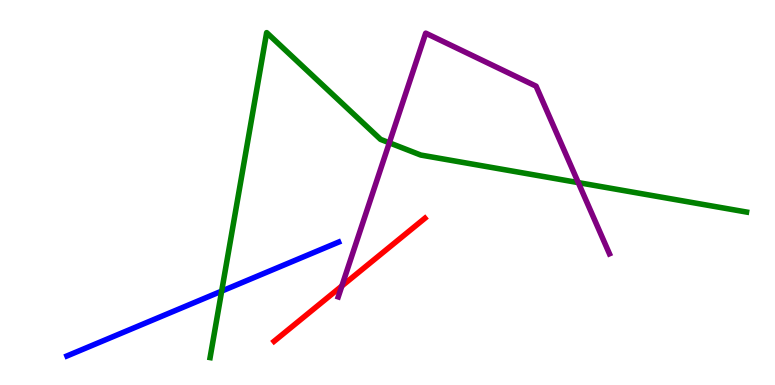[{'lines': ['blue', 'red'], 'intersections': []}, {'lines': ['green', 'red'], 'intersections': []}, {'lines': ['purple', 'red'], 'intersections': [{'x': 4.41, 'y': 2.57}]}, {'lines': ['blue', 'green'], 'intersections': [{'x': 2.86, 'y': 2.44}]}, {'lines': ['blue', 'purple'], 'intersections': []}, {'lines': ['green', 'purple'], 'intersections': [{'x': 5.02, 'y': 6.29}, {'x': 7.46, 'y': 5.26}]}]